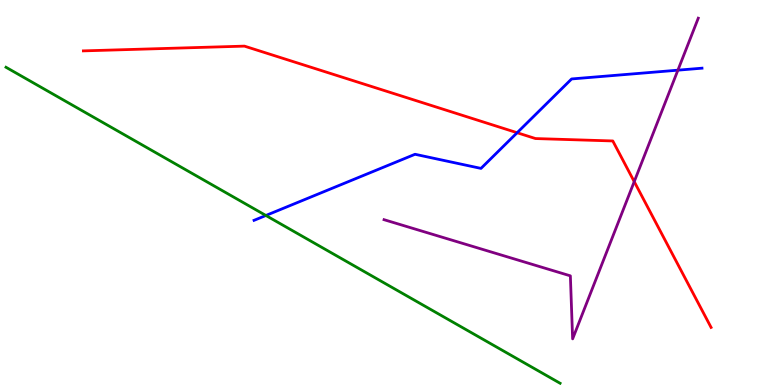[{'lines': ['blue', 'red'], 'intersections': [{'x': 6.67, 'y': 6.55}]}, {'lines': ['green', 'red'], 'intersections': []}, {'lines': ['purple', 'red'], 'intersections': [{'x': 8.18, 'y': 5.28}]}, {'lines': ['blue', 'green'], 'intersections': [{'x': 3.43, 'y': 4.4}]}, {'lines': ['blue', 'purple'], 'intersections': [{'x': 8.75, 'y': 8.18}]}, {'lines': ['green', 'purple'], 'intersections': []}]